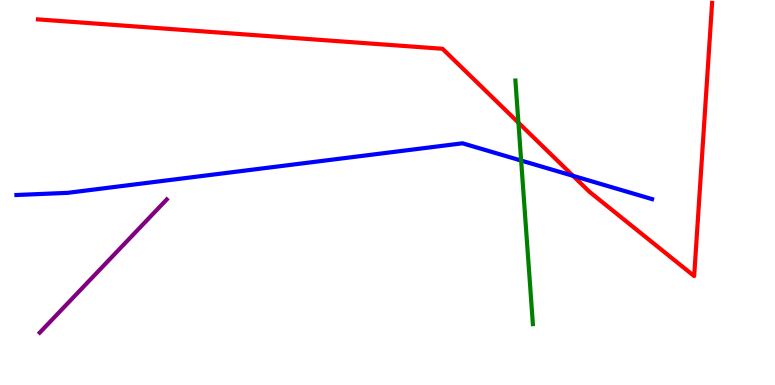[{'lines': ['blue', 'red'], 'intersections': [{'x': 7.39, 'y': 5.43}]}, {'lines': ['green', 'red'], 'intersections': [{'x': 6.69, 'y': 6.81}]}, {'lines': ['purple', 'red'], 'intersections': []}, {'lines': ['blue', 'green'], 'intersections': [{'x': 6.72, 'y': 5.83}]}, {'lines': ['blue', 'purple'], 'intersections': []}, {'lines': ['green', 'purple'], 'intersections': []}]